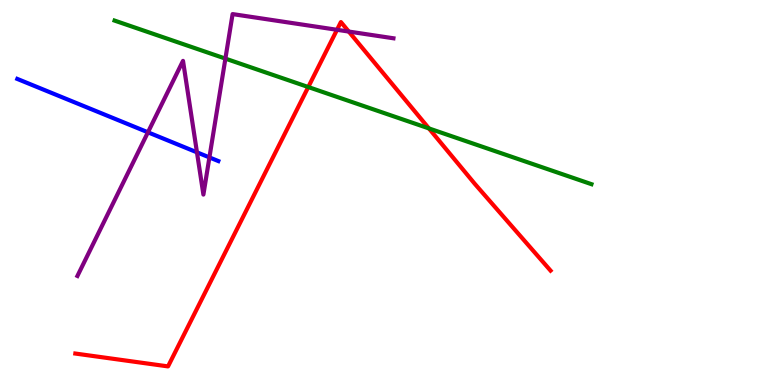[{'lines': ['blue', 'red'], 'intersections': []}, {'lines': ['green', 'red'], 'intersections': [{'x': 3.98, 'y': 7.74}, {'x': 5.53, 'y': 6.66}]}, {'lines': ['purple', 'red'], 'intersections': [{'x': 4.35, 'y': 9.23}, {'x': 4.5, 'y': 9.18}]}, {'lines': ['blue', 'green'], 'intersections': []}, {'lines': ['blue', 'purple'], 'intersections': [{'x': 1.91, 'y': 6.56}, {'x': 2.54, 'y': 6.04}, {'x': 2.7, 'y': 5.91}]}, {'lines': ['green', 'purple'], 'intersections': [{'x': 2.91, 'y': 8.48}]}]